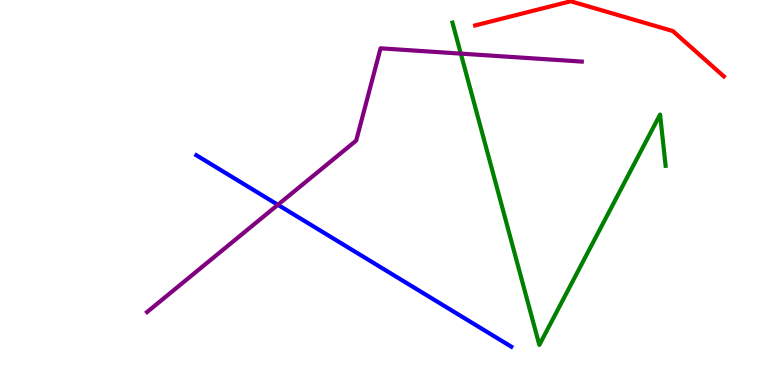[{'lines': ['blue', 'red'], 'intersections': []}, {'lines': ['green', 'red'], 'intersections': []}, {'lines': ['purple', 'red'], 'intersections': []}, {'lines': ['blue', 'green'], 'intersections': []}, {'lines': ['blue', 'purple'], 'intersections': [{'x': 3.59, 'y': 4.68}]}, {'lines': ['green', 'purple'], 'intersections': [{'x': 5.95, 'y': 8.61}]}]